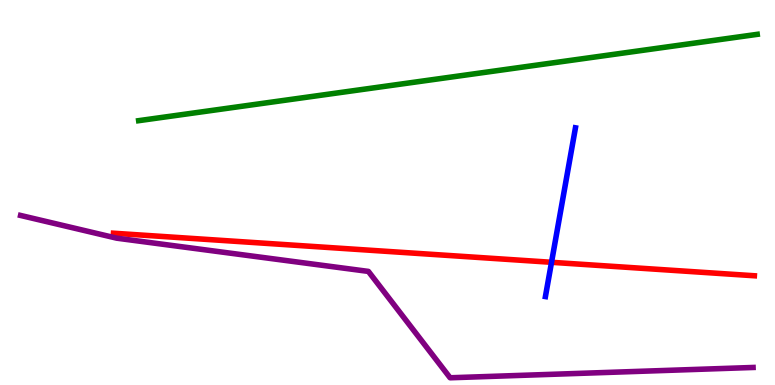[{'lines': ['blue', 'red'], 'intersections': [{'x': 7.12, 'y': 3.19}]}, {'lines': ['green', 'red'], 'intersections': []}, {'lines': ['purple', 'red'], 'intersections': []}, {'lines': ['blue', 'green'], 'intersections': []}, {'lines': ['blue', 'purple'], 'intersections': []}, {'lines': ['green', 'purple'], 'intersections': []}]